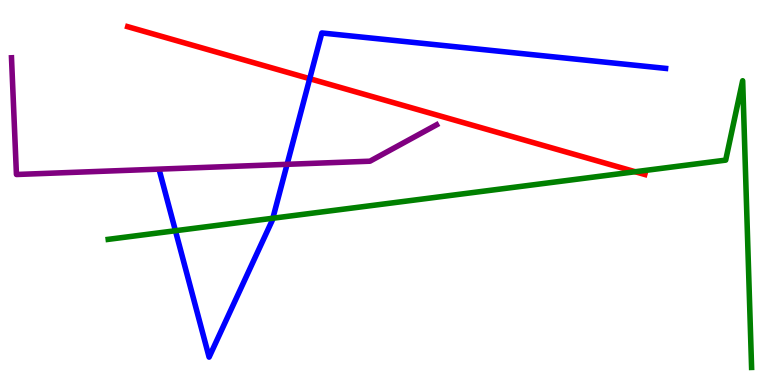[{'lines': ['blue', 'red'], 'intersections': [{'x': 4.0, 'y': 7.96}]}, {'lines': ['green', 'red'], 'intersections': [{'x': 8.2, 'y': 5.54}]}, {'lines': ['purple', 'red'], 'intersections': []}, {'lines': ['blue', 'green'], 'intersections': [{'x': 2.26, 'y': 4.01}, {'x': 3.52, 'y': 4.33}]}, {'lines': ['blue', 'purple'], 'intersections': [{'x': 3.7, 'y': 5.73}]}, {'lines': ['green', 'purple'], 'intersections': []}]